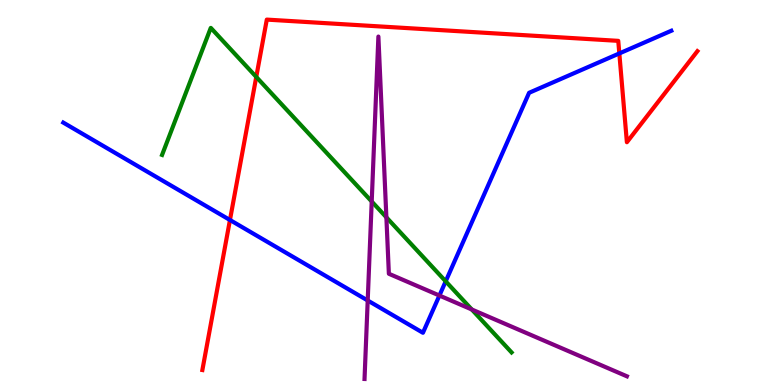[{'lines': ['blue', 'red'], 'intersections': [{'x': 2.97, 'y': 4.29}, {'x': 7.99, 'y': 8.61}]}, {'lines': ['green', 'red'], 'intersections': [{'x': 3.31, 'y': 8.0}]}, {'lines': ['purple', 'red'], 'intersections': []}, {'lines': ['blue', 'green'], 'intersections': [{'x': 5.75, 'y': 2.69}]}, {'lines': ['blue', 'purple'], 'intersections': [{'x': 4.74, 'y': 2.19}, {'x': 5.67, 'y': 2.32}]}, {'lines': ['green', 'purple'], 'intersections': [{'x': 4.8, 'y': 4.77}, {'x': 4.99, 'y': 4.36}, {'x': 6.09, 'y': 1.96}]}]